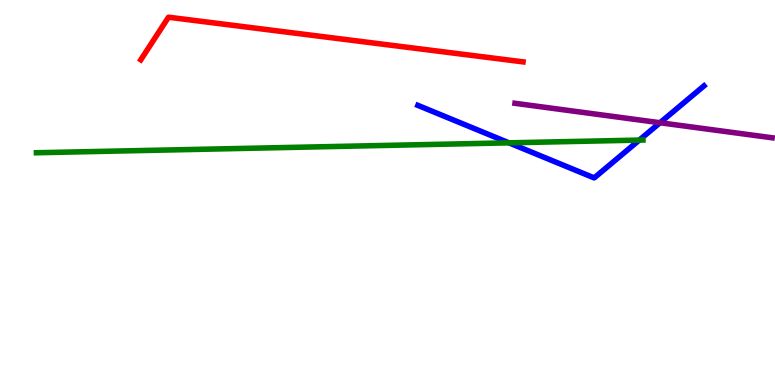[{'lines': ['blue', 'red'], 'intersections': []}, {'lines': ['green', 'red'], 'intersections': []}, {'lines': ['purple', 'red'], 'intersections': []}, {'lines': ['blue', 'green'], 'intersections': [{'x': 6.57, 'y': 6.29}, {'x': 8.25, 'y': 6.36}]}, {'lines': ['blue', 'purple'], 'intersections': [{'x': 8.52, 'y': 6.81}]}, {'lines': ['green', 'purple'], 'intersections': []}]